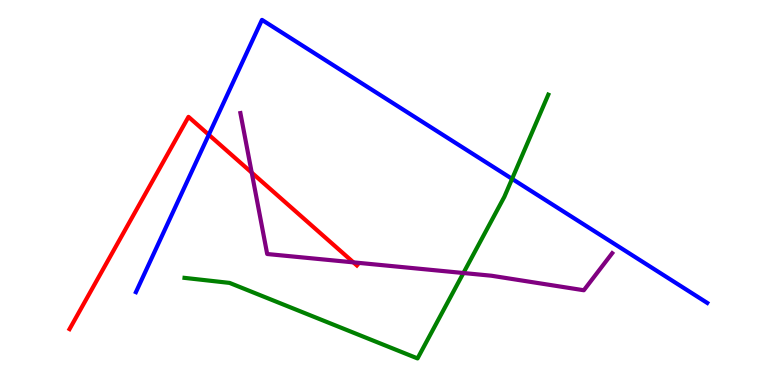[{'lines': ['blue', 'red'], 'intersections': [{'x': 2.69, 'y': 6.5}]}, {'lines': ['green', 'red'], 'intersections': []}, {'lines': ['purple', 'red'], 'intersections': [{'x': 3.25, 'y': 5.52}, {'x': 4.56, 'y': 3.19}]}, {'lines': ['blue', 'green'], 'intersections': [{'x': 6.61, 'y': 5.35}]}, {'lines': ['blue', 'purple'], 'intersections': []}, {'lines': ['green', 'purple'], 'intersections': [{'x': 5.98, 'y': 2.91}]}]